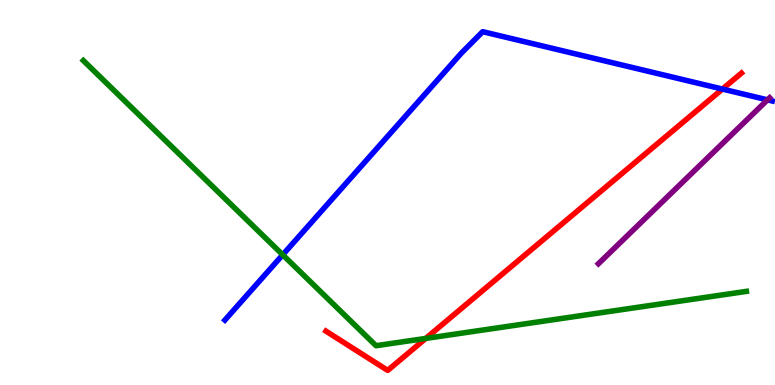[{'lines': ['blue', 'red'], 'intersections': [{'x': 9.32, 'y': 7.69}]}, {'lines': ['green', 'red'], 'intersections': [{'x': 5.49, 'y': 1.21}]}, {'lines': ['purple', 'red'], 'intersections': []}, {'lines': ['blue', 'green'], 'intersections': [{'x': 3.65, 'y': 3.38}]}, {'lines': ['blue', 'purple'], 'intersections': [{'x': 9.9, 'y': 7.41}]}, {'lines': ['green', 'purple'], 'intersections': []}]